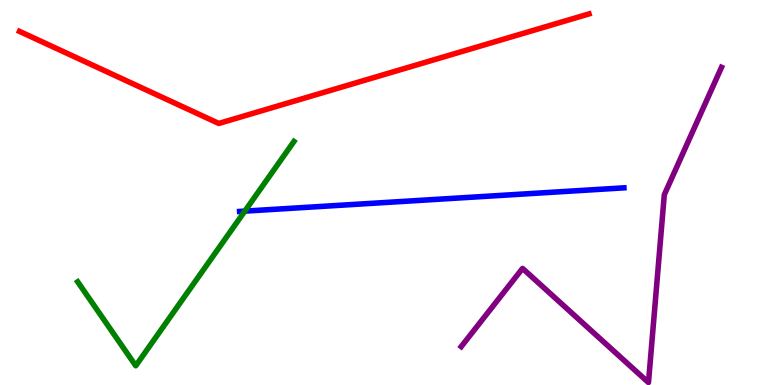[{'lines': ['blue', 'red'], 'intersections': []}, {'lines': ['green', 'red'], 'intersections': []}, {'lines': ['purple', 'red'], 'intersections': []}, {'lines': ['blue', 'green'], 'intersections': [{'x': 3.16, 'y': 4.52}]}, {'lines': ['blue', 'purple'], 'intersections': []}, {'lines': ['green', 'purple'], 'intersections': []}]